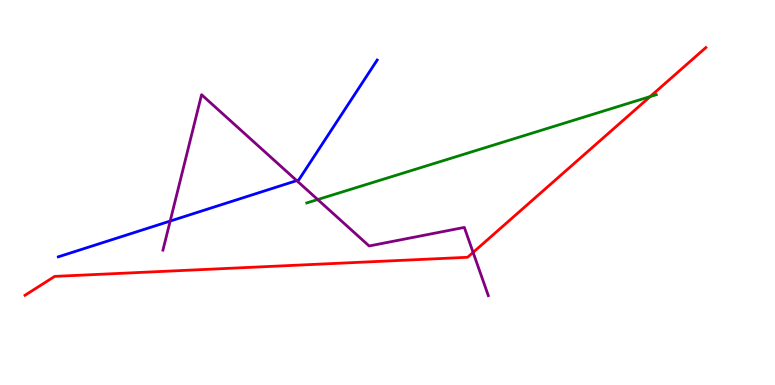[{'lines': ['blue', 'red'], 'intersections': []}, {'lines': ['green', 'red'], 'intersections': [{'x': 8.39, 'y': 7.49}]}, {'lines': ['purple', 'red'], 'intersections': [{'x': 6.1, 'y': 3.44}]}, {'lines': ['blue', 'green'], 'intersections': []}, {'lines': ['blue', 'purple'], 'intersections': [{'x': 2.2, 'y': 4.26}, {'x': 3.83, 'y': 5.31}]}, {'lines': ['green', 'purple'], 'intersections': [{'x': 4.1, 'y': 4.82}]}]